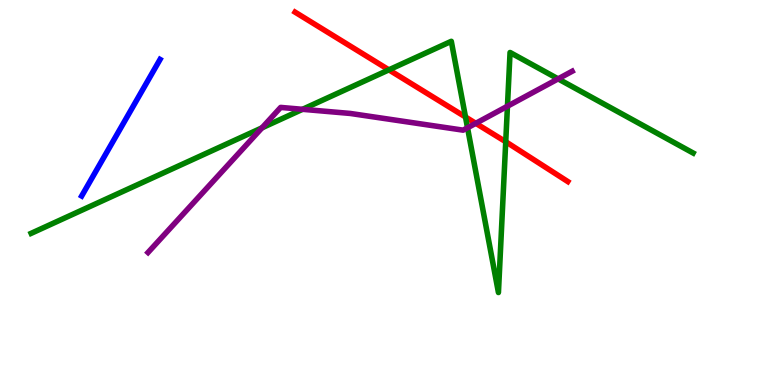[{'lines': ['blue', 'red'], 'intersections': []}, {'lines': ['green', 'red'], 'intersections': [{'x': 5.02, 'y': 8.19}, {'x': 6.01, 'y': 6.96}, {'x': 6.53, 'y': 6.32}]}, {'lines': ['purple', 'red'], 'intersections': [{'x': 6.14, 'y': 6.8}]}, {'lines': ['blue', 'green'], 'intersections': []}, {'lines': ['blue', 'purple'], 'intersections': []}, {'lines': ['green', 'purple'], 'intersections': [{'x': 3.38, 'y': 6.68}, {'x': 3.9, 'y': 7.16}, {'x': 6.03, 'y': 6.68}, {'x': 6.55, 'y': 7.24}, {'x': 7.2, 'y': 7.95}]}]